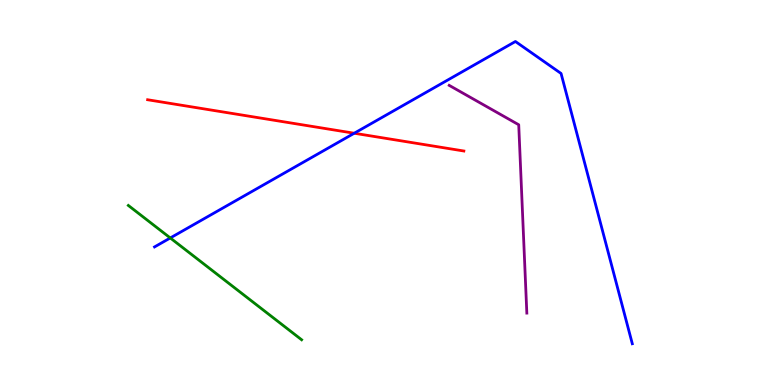[{'lines': ['blue', 'red'], 'intersections': [{'x': 4.57, 'y': 6.54}]}, {'lines': ['green', 'red'], 'intersections': []}, {'lines': ['purple', 'red'], 'intersections': []}, {'lines': ['blue', 'green'], 'intersections': [{'x': 2.2, 'y': 3.82}]}, {'lines': ['blue', 'purple'], 'intersections': []}, {'lines': ['green', 'purple'], 'intersections': []}]